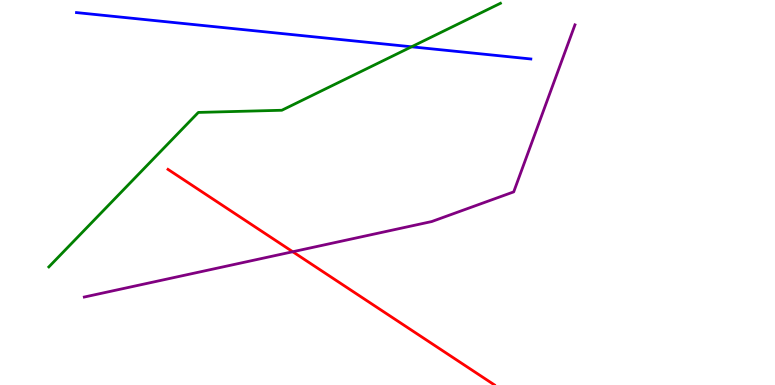[{'lines': ['blue', 'red'], 'intersections': []}, {'lines': ['green', 'red'], 'intersections': []}, {'lines': ['purple', 'red'], 'intersections': [{'x': 3.78, 'y': 3.46}]}, {'lines': ['blue', 'green'], 'intersections': [{'x': 5.31, 'y': 8.78}]}, {'lines': ['blue', 'purple'], 'intersections': []}, {'lines': ['green', 'purple'], 'intersections': []}]